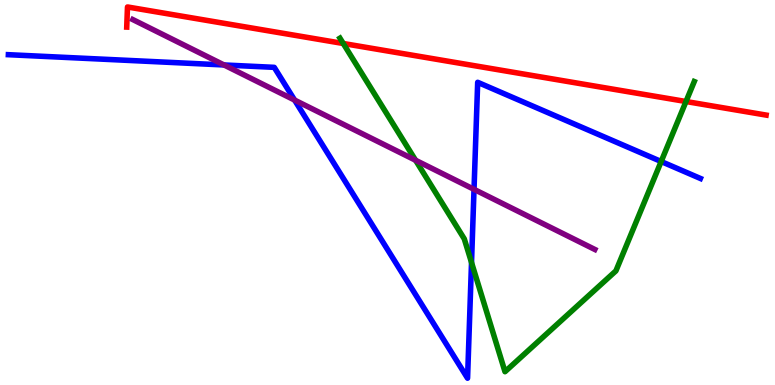[{'lines': ['blue', 'red'], 'intersections': []}, {'lines': ['green', 'red'], 'intersections': [{'x': 4.43, 'y': 8.87}, {'x': 8.85, 'y': 7.36}]}, {'lines': ['purple', 'red'], 'intersections': []}, {'lines': ['blue', 'green'], 'intersections': [{'x': 6.08, 'y': 3.18}, {'x': 8.53, 'y': 5.8}]}, {'lines': ['blue', 'purple'], 'intersections': [{'x': 2.89, 'y': 8.31}, {'x': 3.8, 'y': 7.4}, {'x': 6.12, 'y': 5.08}]}, {'lines': ['green', 'purple'], 'intersections': [{'x': 5.36, 'y': 5.84}]}]